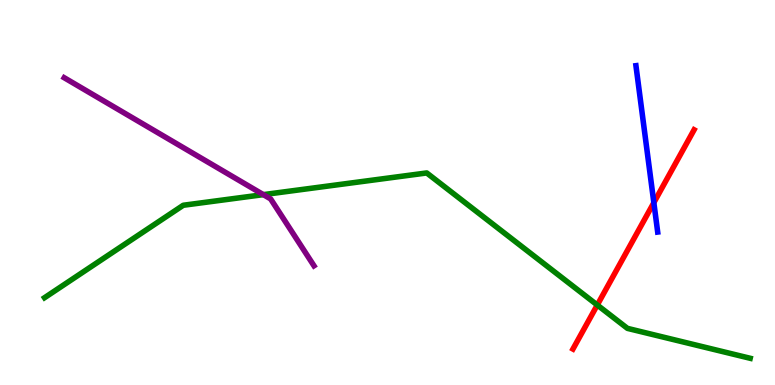[{'lines': ['blue', 'red'], 'intersections': [{'x': 8.44, 'y': 4.74}]}, {'lines': ['green', 'red'], 'intersections': [{'x': 7.71, 'y': 2.08}]}, {'lines': ['purple', 'red'], 'intersections': []}, {'lines': ['blue', 'green'], 'intersections': []}, {'lines': ['blue', 'purple'], 'intersections': []}, {'lines': ['green', 'purple'], 'intersections': [{'x': 3.4, 'y': 4.94}]}]